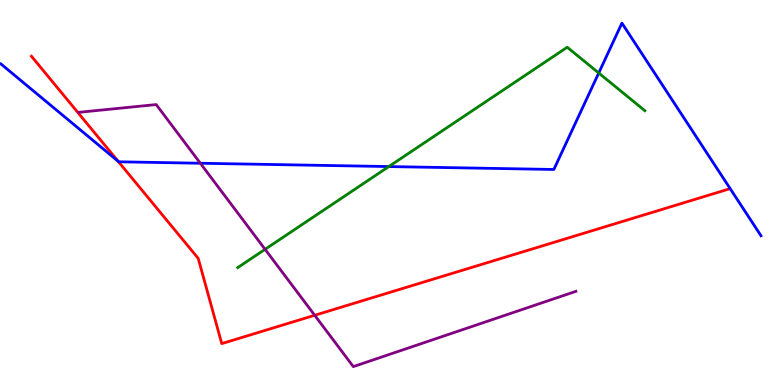[{'lines': ['blue', 'red'], 'intersections': [{'x': 1.52, 'y': 5.81}]}, {'lines': ['green', 'red'], 'intersections': []}, {'lines': ['purple', 'red'], 'intersections': [{'x': 4.06, 'y': 1.81}]}, {'lines': ['blue', 'green'], 'intersections': [{'x': 5.02, 'y': 5.67}, {'x': 7.73, 'y': 8.1}]}, {'lines': ['blue', 'purple'], 'intersections': [{'x': 2.58, 'y': 5.76}]}, {'lines': ['green', 'purple'], 'intersections': [{'x': 3.42, 'y': 3.52}]}]